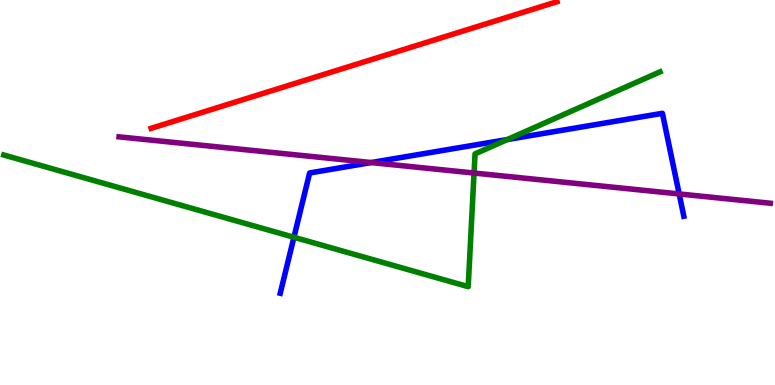[{'lines': ['blue', 'red'], 'intersections': []}, {'lines': ['green', 'red'], 'intersections': []}, {'lines': ['purple', 'red'], 'intersections': []}, {'lines': ['blue', 'green'], 'intersections': [{'x': 3.79, 'y': 3.84}, {'x': 6.55, 'y': 6.38}]}, {'lines': ['blue', 'purple'], 'intersections': [{'x': 4.79, 'y': 5.78}, {'x': 8.76, 'y': 4.96}]}, {'lines': ['green', 'purple'], 'intersections': [{'x': 6.12, 'y': 5.51}]}]